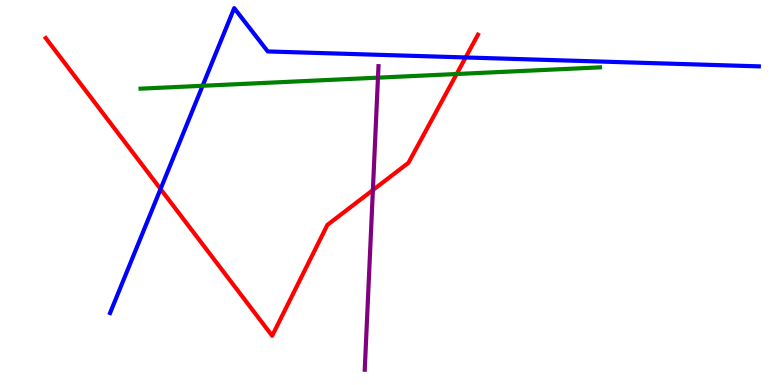[{'lines': ['blue', 'red'], 'intersections': [{'x': 2.07, 'y': 5.09}, {'x': 6.01, 'y': 8.51}]}, {'lines': ['green', 'red'], 'intersections': [{'x': 5.89, 'y': 8.08}]}, {'lines': ['purple', 'red'], 'intersections': [{'x': 4.81, 'y': 5.06}]}, {'lines': ['blue', 'green'], 'intersections': [{'x': 2.61, 'y': 7.77}]}, {'lines': ['blue', 'purple'], 'intersections': []}, {'lines': ['green', 'purple'], 'intersections': [{'x': 4.88, 'y': 7.98}]}]